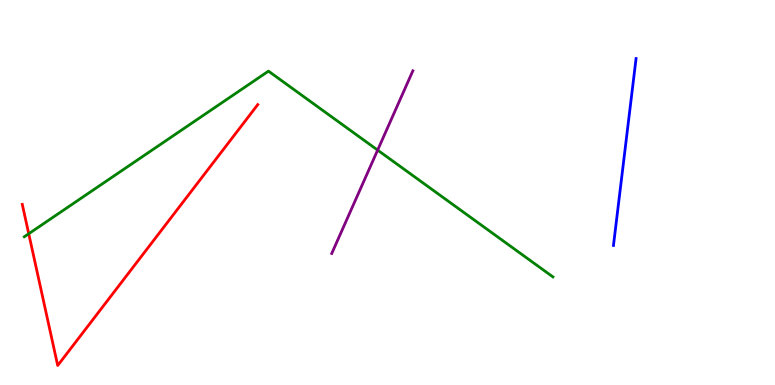[{'lines': ['blue', 'red'], 'intersections': []}, {'lines': ['green', 'red'], 'intersections': [{'x': 0.371, 'y': 3.93}]}, {'lines': ['purple', 'red'], 'intersections': []}, {'lines': ['blue', 'green'], 'intersections': []}, {'lines': ['blue', 'purple'], 'intersections': []}, {'lines': ['green', 'purple'], 'intersections': [{'x': 4.87, 'y': 6.1}]}]